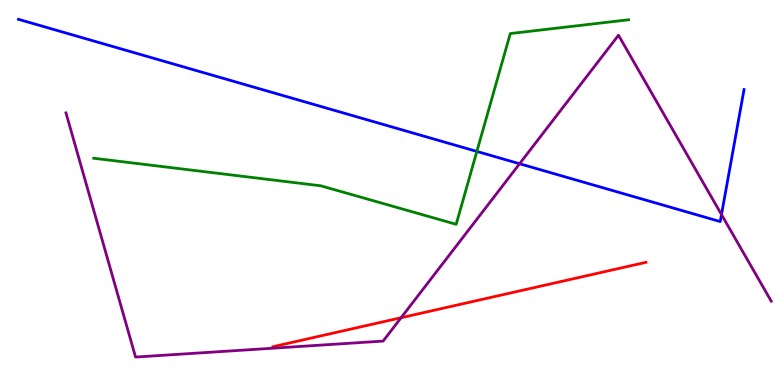[{'lines': ['blue', 'red'], 'intersections': []}, {'lines': ['green', 'red'], 'intersections': []}, {'lines': ['purple', 'red'], 'intersections': [{'x': 5.18, 'y': 1.75}]}, {'lines': ['blue', 'green'], 'intersections': [{'x': 6.15, 'y': 6.07}]}, {'lines': ['blue', 'purple'], 'intersections': [{'x': 6.7, 'y': 5.75}, {'x': 9.31, 'y': 4.43}]}, {'lines': ['green', 'purple'], 'intersections': []}]